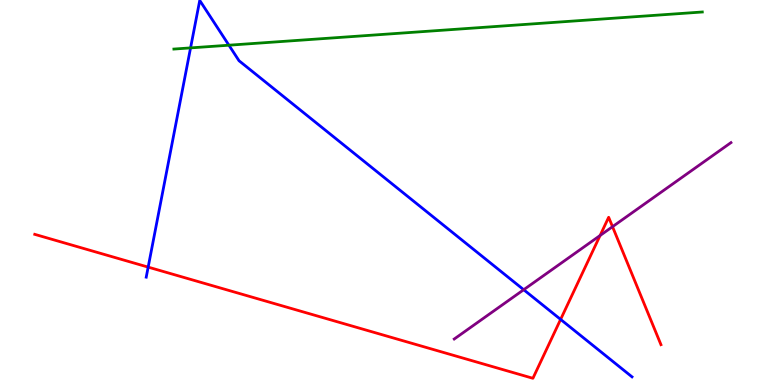[{'lines': ['blue', 'red'], 'intersections': [{'x': 1.91, 'y': 3.06}, {'x': 7.23, 'y': 1.7}]}, {'lines': ['green', 'red'], 'intersections': []}, {'lines': ['purple', 'red'], 'intersections': [{'x': 7.74, 'y': 3.88}, {'x': 7.9, 'y': 4.11}]}, {'lines': ['blue', 'green'], 'intersections': [{'x': 2.46, 'y': 8.76}, {'x': 2.95, 'y': 8.83}]}, {'lines': ['blue', 'purple'], 'intersections': [{'x': 6.76, 'y': 2.47}]}, {'lines': ['green', 'purple'], 'intersections': []}]